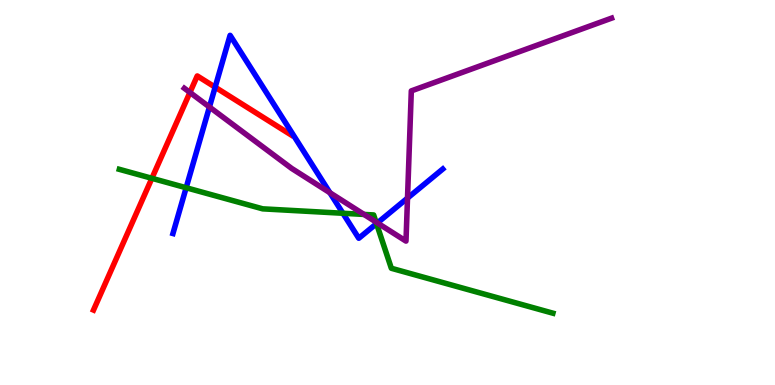[{'lines': ['blue', 'red'], 'intersections': [{'x': 2.78, 'y': 7.74}]}, {'lines': ['green', 'red'], 'intersections': [{'x': 1.96, 'y': 5.37}]}, {'lines': ['purple', 'red'], 'intersections': [{'x': 2.45, 'y': 7.6}]}, {'lines': ['blue', 'green'], 'intersections': [{'x': 2.4, 'y': 5.12}, {'x': 4.42, 'y': 4.46}, {'x': 4.86, 'y': 4.19}]}, {'lines': ['blue', 'purple'], 'intersections': [{'x': 2.7, 'y': 7.22}, {'x': 4.26, 'y': 4.99}, {'x': 4.87, 'y': 4.21}, {'x': 5.26, 'y': 4.85}]}, {'lines': ['green', 'purple'], 'intersections': [{'x': 4.7, 'y': 4.43}, {'x': 4.85, 'y': 4.23}]}]